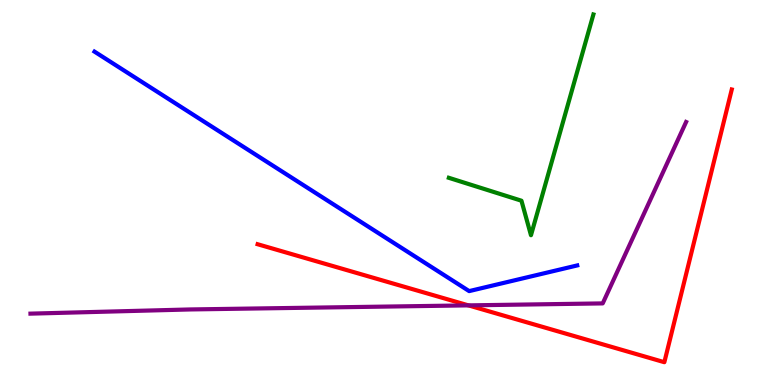[{'lines': ['blue', 'red'], 'intersections': []}, {'lines': ['green', 'red'], 'intersections': []}, {'lines': ['purple', 'red'], 'intersections': [{'x': 6.04, 'y': 2.07}]}, {'lines': ['blue', 'green'], 'intersections': []}, {'lines': ['blue', 'purple'], 'intersections': []}, {'lines': ['green', 'purple'], 'intersections': []}]